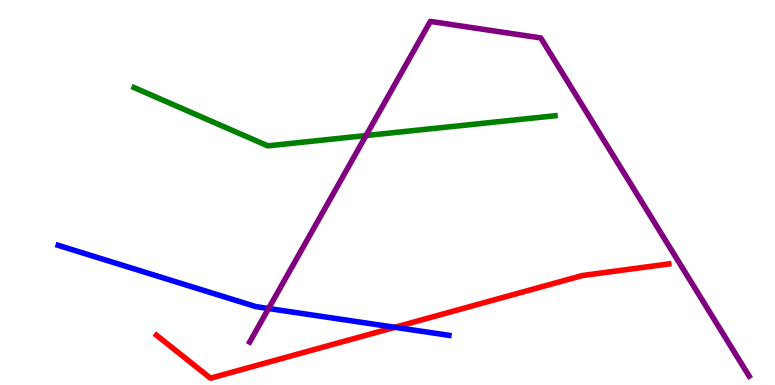[{'lines': ['blue', 'red'], 'intersections': [{'x': 5.1, 'y': 1.5}]}, {'lines': ['green', 'red'], 'intersections': []}, {'lines': ['purple', 'red'], 'intersections': []}, {'lines': ['blue', 'green'], 'intersections': []}, {'lines': ['blue', 'purple'], 'intersections': [{'x': 3.47, 'y': 1.99}]}, {'lines': ['green', 'purple'], 'intersections': [{'x': 4.72, 'y': 6.48}]}]